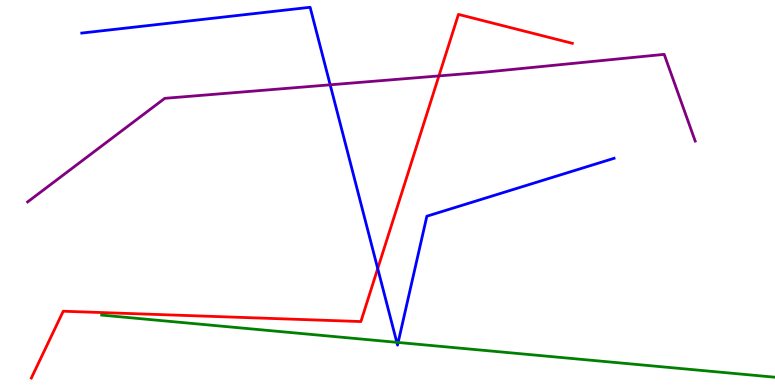[{'lines': ['blue', 'red'], 'intersections': [{'x': 4.87, 'y': 3.02}]}, {'lines': ['green', 'red'], 'intersections': []}, {'lines': ['purple', 'red'], 'intersections': [{'x': 5.66, 'y': 8.03}]}, {'lines': ['blue', 'green'], 'intersections': [{'x': 5.12, 'y': 1.11}, {'x': 5.14, 'y': 1.11}]}, {'lines': ['blue', 'purple'], 'intersections': [{'x': 4.26, 'y': 7.8}]}, {'lines': ['green', 'purple'], 'intersections': []}]